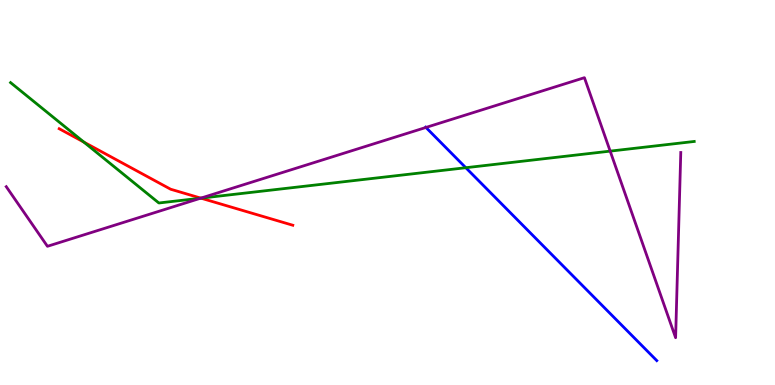[{'lines': ['blue', 'red'], 'intersections': []}, {'lines': ['green', 'red'], 'intersections': [{'x': 1.08, 'y': 6.31}, {'x': 2.59, 'y': 4.85}]}, {'lines': ['purple', 'red'], 'intersections': [{'x': 2.59, 'y': 4.85}]}, {'lines': ['blue', 'green'], 'intersections': [{'x': 6.01, 'y': 5.64}]}, {'lines': ['blue', 'purple'], 'intersections': [{'x': 5.5, 'y': 6.69}]}, {'lines': ['green', 'purple'], 'intersections': [{'x': 2.59, 'y': 4.85}, {'x': 7.87, 'y': 6.07}]}]